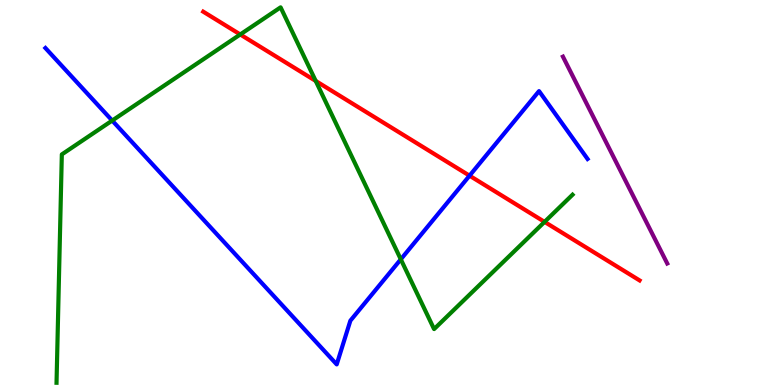[{'lines': ['blue', 'red'], 'intersections': [{'x': 6.06, 'y': 5.44}]}, {'lines': ['green', 'red'], 'intersections': [{'x': 3.1, 'y': 9.1}, {'x': 4.07, 'y': 7.9}, {'x': 7.03, 'y': 4.24}]}, {'lines': ['purple', 'red'], 'intersections': []}, {'lines': ['blue', 'green'], 'intersections': [{'x': 1.45, 'y': 6.87}, {'x': 5.17, 'y': 3.26}]}, {'lines': ['blue', 'purple'], 'intersections': []}, {'lines': ['green', 'purple'], 'intersections': []}]